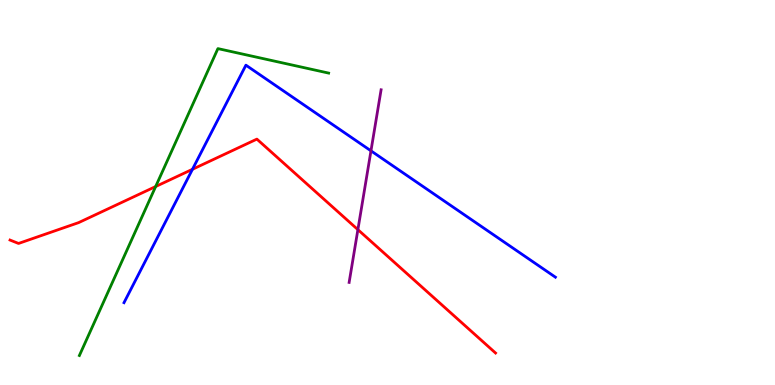[{'lines': ['blue', 'red'], 'intersections': [{'x': 2.48, 'y': 5.6}]}, {'lines': ['green', 'red'], 'intersections': [{'x': 2.01, 'y': 5.15}]}, {'lines': ['purple', 'red'], 'intersections': [{'x': 4.62, 'y': 4.04}]}, {'lines': ['blue', 'green'], 'intersections': []}, {'lines': ['blue', 'purple'], 'intersections': [{'x': 4.79, 'y': 6.08}]}, {'lines': ['green', 'purple'], 'intersections': []}]